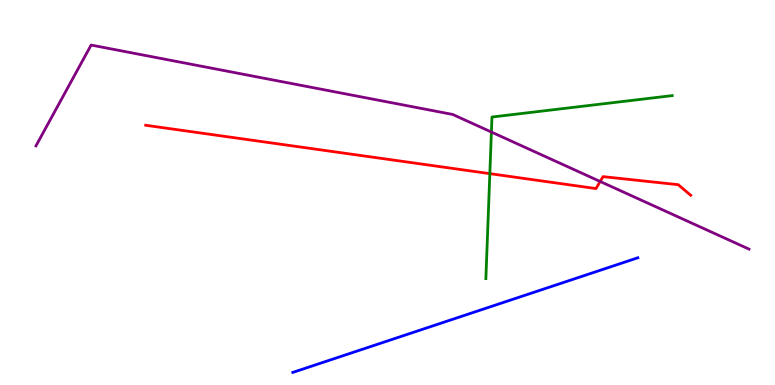[{'lines': ['blue', 'red'], 'intersections': []}, {'lines': ['green', 'red'], 'intersections': [{'x': 6.32, 'y': 5.49}]}, {'lines': ['purple', 'red'], 'intersections': [{'x': 7.74, 'y': 5.29}]}, {'lines': ['blue', 'green'], 'intersections': []}, {'lines': ['blue', 'purple'], 'intersections': []}, {'lines': ['green', 'purple'], 'intersections': [{'x': 6.34, 'y': 6.57}]}]